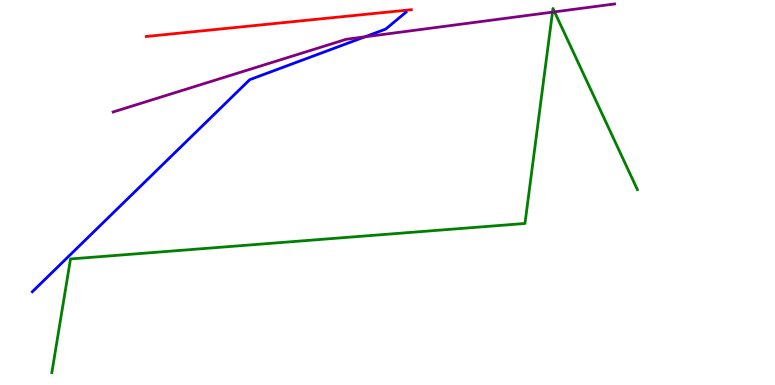[{'lines': ['blue', 'red'], 'intersections': []}, {'lines': ['green', 'red'], 'intersections': []}, {'lines': ['purple', 'red'], 'intersections': []}, {'lines': ['blue', 'green'], 'intersections': []}, {'lines': ['blue', 'purple'], 'intersections': [{'x': 4.71, 'y': 9.04}]}, {'lines': ['green', 'purple'], 'intersections': [{'x': 7.13, 'y': 9.68}, {'x': 7.16, 'y': 9.69}]}]